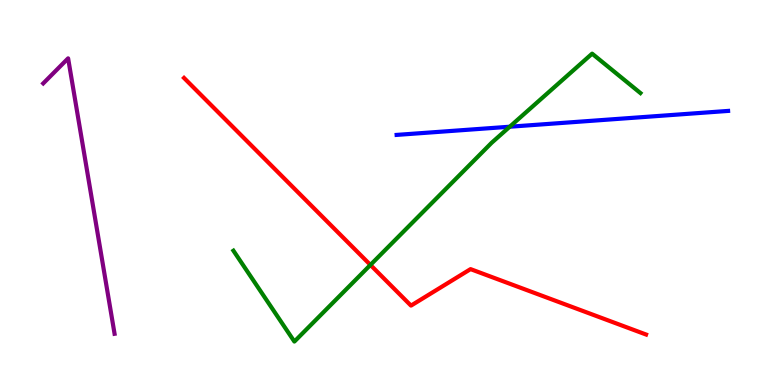[{'lines': ['blue', 'red'], 'intersections': []}, {'lines': ['green', 'red'], 'intersections': [{'x': 4.78, 'y': 3.12}]}, {'lines': ['purple', 'red'], 'intersections': []}, {'lines': ['blue', 'green'], 'intersections': [{'x': 6.58, 'y': 6.71}]}, {'lines': ['blue', 'purple'], 'intersections': []}, {'lines': ['green', 'purple'], 'intersections': []}]